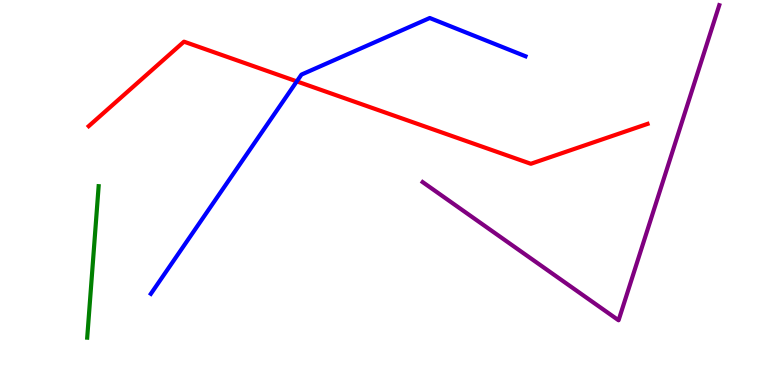[{'lines': ['blue', 'red'], 'intersections': [{'x': 3.83, 'y': 7.89}]}, {'lines': ['green', 'red'], 'intersections': []}, {'lines': ['purple', 'red'], 'intersections': []}, {'lines': ['blue', 'green'], 'intersections': []}, {'lines': ['blue', 'purple'], 'intersections': []}, {'lines': ['green', 'purple'], 'intersections': []}]